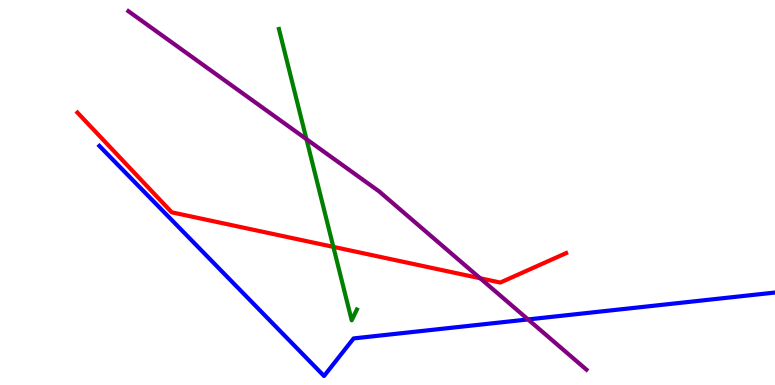[{'lines': ['blue', 'red'], 'intersections': []}, {'lines': ['green', 'red'], 'intersections': [{'x': 4.3, 'y': 3.59}]}, {'lines': ['purple', 'red'], 'intersections': [{'x': 6.2, 'y': 2.77}]}, {'lines': ['blue', 'green'], 'intersections': []}, {'lines': ['blue', 'purple'], 'intersections': [{'x': 6.81, 'y': 1.7}]}, {'lines': ['green', 'purple'], 'intersections': [{'x': 3.95, 'y': 6.39}]}]